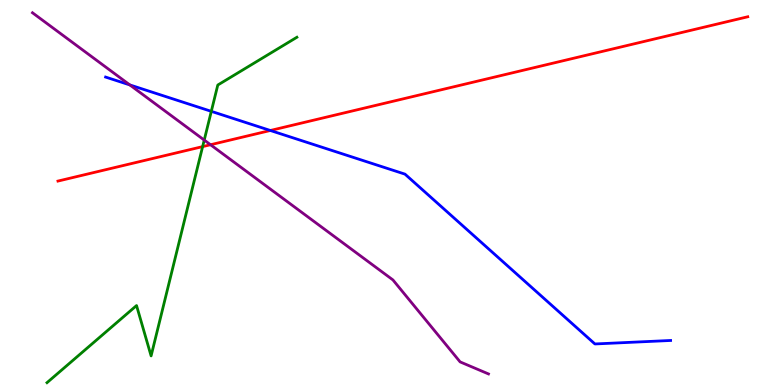[{'lines': ['blue', 'red'], 'intersections': [{'x': 3.49, 'y': 6.61}]}, {'lines': ['green', 'red'], 'intersections': [{'x': 2.61, 'y': 6.19}]}, {'lines': ['purple', 'red'], 'intersections': [{'x': 2.72, 'y': 6.24}]}, {'lines': ['blue', 'green'], 'intersections': [{'x': 2.73, 'y': 7.11}]}, {'lines': ['blue', 'purple'], 'intersections': [{'x': 1.68, 'y': 7.79}]}, {'lines': ['green', 'purple'], 'intersections': [{'x': 2.64, 'y': 6.36}]}]